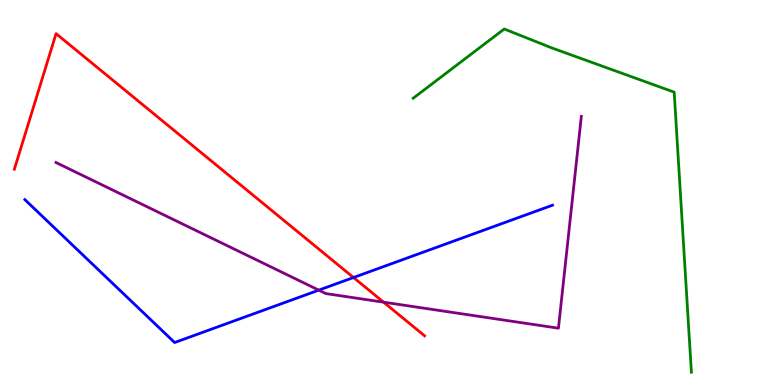[{'lines': ['blue', 'red'], 'intersections': [{'x': 4.56, 'y': 2.79}]}, {'lines': ['green', 'red'], 'intersections': []}, {'lines': ['purple', 'red'], 'intersections': [{'x': 4.95, 'y': 2.15}]}, {'lines': ['blue', 'green'], 'intersections': []}, {'lines': ['blue', 'purple'], 'intersections': [{'x': 4.11, 'y': 2.46}]}, {'lines': ['green', 'purple'], 'intersections': []}]